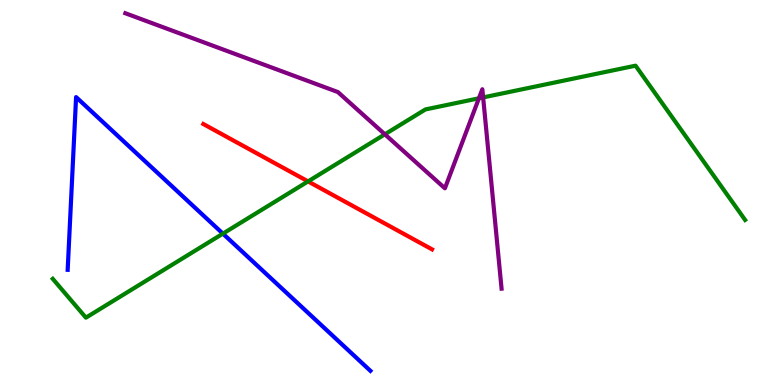[{'lines': ['blue', 'red'], 'intersections': []}, {'lines': ['green', 'red'], 'intersections': [{'x': 3.97, 'y': 5.29}]}, {'lines': ['purple', 'red'], 'intersections': []}, {'lines': ['blue', 'green'], 'intersections': [{'x': 2.88, 'y': 3.93}]}, {'lines': ['blue', 'purple'], 'intersections': []}, {'lines': ['green', 'purple'], 'intersections': [{'x': 4.97, 'y': 6.51}, {'x': 6.18, 'y': 7.45}, {'x': 6.23, 'y': 7.47}]}]